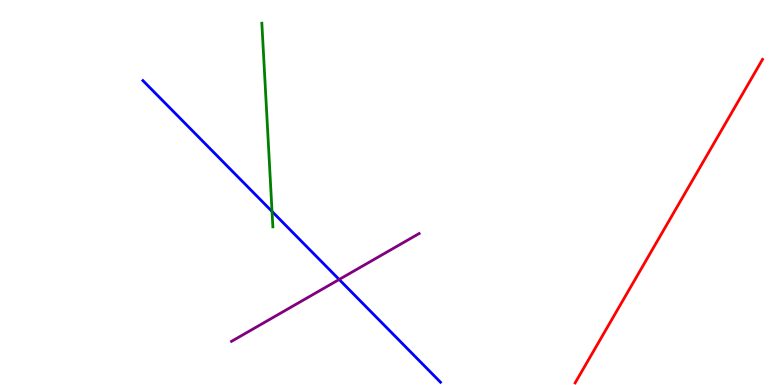[{'lines': ['blue', 'red'], 'intersections': []}, {'lines': ['green', 'red'], 'intersections': []}, {'lines': ['purple', 'red'], 'intersections': []}, {'lines': ['blue', 'green'], 'intersections': [{'x': 3.51, 'y': 4.51}]}, {'lines': ['blue', 'purple'], 'intersections': [{'x': 4.38, 'y': 2.74}]}, {'lines': ['green', 'purple'], 'intersections': []}]